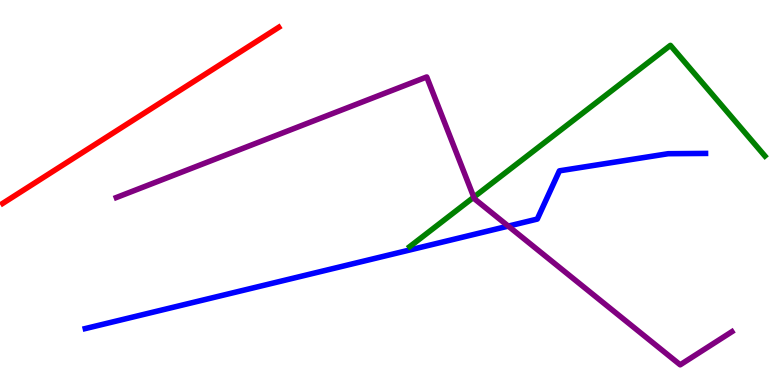[{'lines': ['blue', 'red'], 'intersections': []}, {'lines': ['green', 'red'], 'intersections': []}, {'lines': ['purple', 'red'], 'intersections': []}, {'lines': ['blue', 'green'], 'intersections': []}, {'lines': ['blue', 'purple'], 'intersections': [{'x': 6.56, 'y': 4.13}]}, {'lines': ['green', 'purple'], 'intersections': [{'x': 6.11, 'y': 4.88}]}]